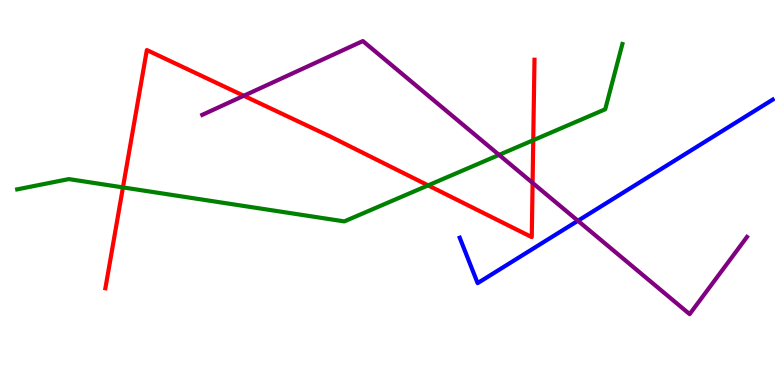[{'lines': ['blue', 'red'], 'intersections': []}, {'lines': ['green', 'red'], 'intersections': [{'x': 1.59, 'y': 5.13}, {'x': 5.52, 'y': 5.19}, {'x': 6.88, 'y': 6.36}]}, {'lines': ['purple', 'red'], 'intersections': [{'x': 3.15, 'y': 7.51}, {'x': 6.87, 'y': 5.25}]}, {'lines': ['blue', 'green'], 'intersections': []}, {'lines': ['blue', 'purple'], 'intersections': [{'x': 7.46, 'y': 4.27}]}, {'lines': ['green', 'purple'], 'intersections': [{'x': 6.44, 'y': 5.98}]}]